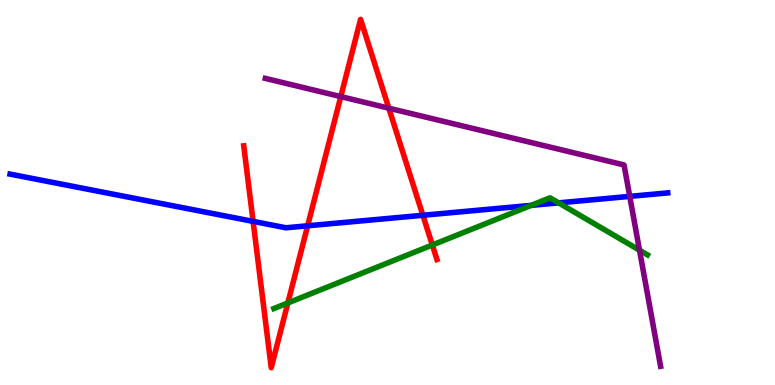[{'lines': ['blue', 'red'], 'intersections': [{'x': 3.27, 'y': 4.25}, {'x': 3.97, 'y': 4.14}, {'x': 5.46, 'y': 4.41}]}, {'lines': ['green', 'red'], 'intersections': [{'x': 3.71, 'y': 2.13}, {'x': 5.58, 'y': 3.64}]}, {'lines': ['purple', 'red'], 'intersections': [{'x': 4.4, 'y': 7.49}, {'x': 5.02, 'y': 7.19}]}, {'lines': ['blue', 'green'], 'intersections': [{'x': 6.85, 'y': 4.67}, {'x': 7.21, 'y': 4.73}]}, {'lines': ['blue', 'purple'], 'intersections': [{'x': 8.13, 'y': 4.9}]}, {'lines': ['green', 'purple'], 'intersections': [{'x': 8.25, 'y': 3.5}]}]